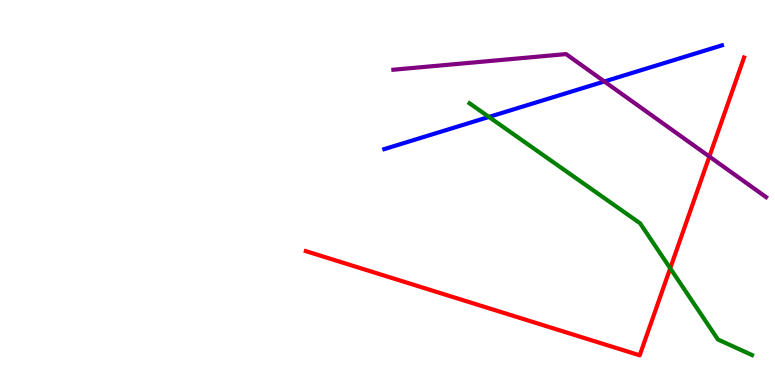[{'lines': ['blue', 'red'], 'intersections': []}, {'lines': ['green', 'red'], 'intersections': [{'x': 8.65, 'y': 3.03}]}, {'lines': ['purple', 'red'], 'intersections': [{'x': 9.15, 'y': 5.93}]}, {'lines': ['blue', 'green'], 'intersections': [{'x': 6.31, 'y': 6.96}]}, {'lines': ['blue', 'purple'], 'intersections': [{'x': 7.8, 'y': 7.88}]}, {'lines': ['green', 'purple'], 'intersections': []}]